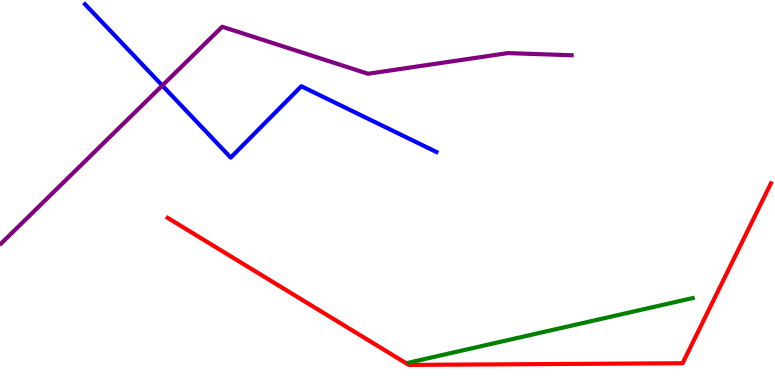[{'lines': ['blue', 'red'], 'intersections': []}, {'lines': ['green', 'red'], 'intersections': []}, {'lines': ['purple', 'red'], 'intersections': []}, {'lines': ['blue', 'green'], 'intersections': []}, {'lines': ['blue', 'purple'], 'intersections': [{'x': 2.09, 'y': 7.78}]}, {'lines': ['green', 'purple'], 'intersections': []}]